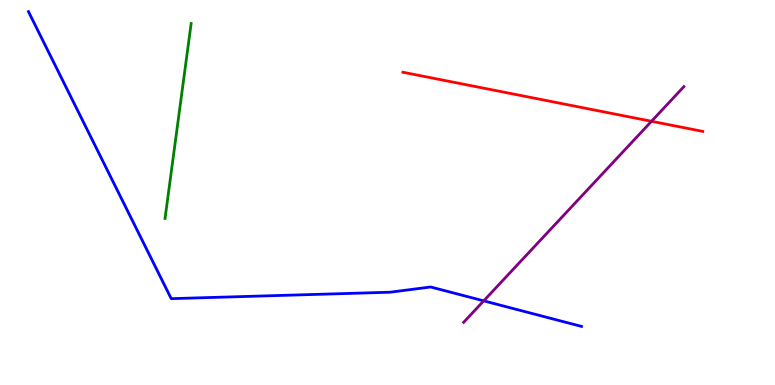[{'lines': ['blue', 'red'], 'intersections': []}, {'lines': ['green', 'red'], 'intersections': []}, {'lines': ['purple', 'red'], 'intersections': [{'x': 8.41, 'y': 6.85}]}, {'lines': ['blue', 'green'], 'intersections': []}, {'lines': ['blue', 'purple'], 'intersections': [{'x': 6.24, 'y': 2.19}]}, {'lines': ['green', 'purple'], 'intersections': []}]